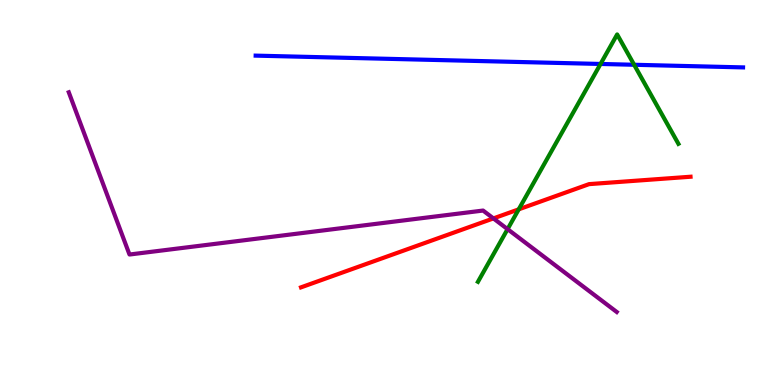[{'lines': ['blue', 'red'], 'intersections': []}, {'lines': ['green', 'red'], 'intersections': [{'x': 6.69, 'y': 4.56}]}, {'lines': ['purple', 'red'], 'intersections': [{'x': 6.37, 'y': 4.33}]}, {'lines': ['blue', 'green'], 'intersections': [{'x': 7.75, 'y': 8.34}, {'x': 8.18, 'y': 8.32}]}, {'lines': ['blue', 'purple'], 'intersections': []}, {'lines': ['green', 'purple'], 'intersections': [{'x': 6.55, 'y': 4.05}]}]